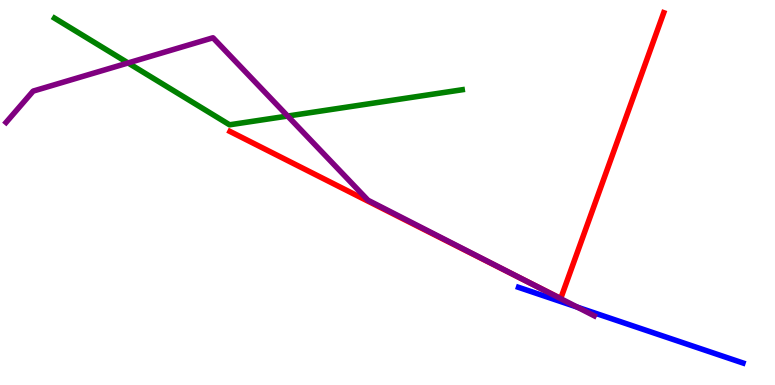[{'lines': ['blue', 'red'], 'intersections': []}, {'lines': ['green', 'red'], 'intersections': []}, {'lines': ['purple', 'red'], 'intersections': [{'x': 6.85, 'y': 2.64}]}, {'lines': ['blue', 'green'], 'intersections': []}, {'lines': ['blue', 'purple'], 'intersections': [{'x': 7.45, 'y': 2.02}]}, {'lines': ['green', 'purple'], 'intersections': [{'x': 1.65, 'y': 8.36}, {'x': 3.71, 'y': 6.99}]}]